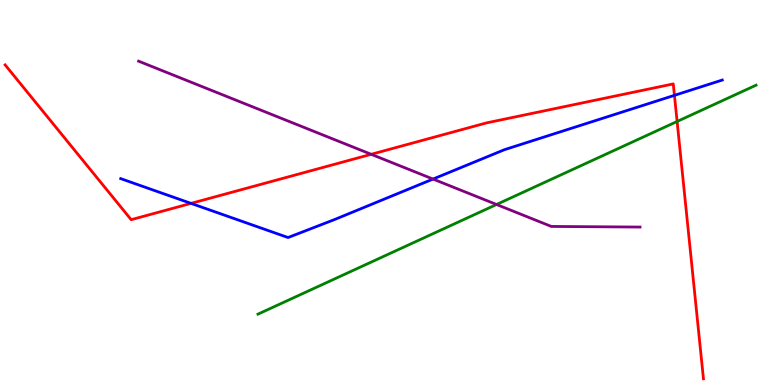[{'lines': ['blue', 'red'], 'intersections': [{'x': 2.46, 'y': 4.72}, {'x': 8.7, 'y': 7.52}]}, {'lines': ['green', 'red'], 'intersections': [{'x': 8.74, 'y': 6.84}]}, {'lines': ['purple', 'red'], 'intersections': [{'x': 4.79, 'y': 5.99}]}, {'lines': ['blue', 'green'], 'intersections': []}, {'lines': ['blue', 'purple'], 'intersections': [{'x': 5.59, 'y': 5.35}]}, {'lines': ['green', 'purple'], 'intersections': [{'x': 6.41, 'y': 4.69}]}]